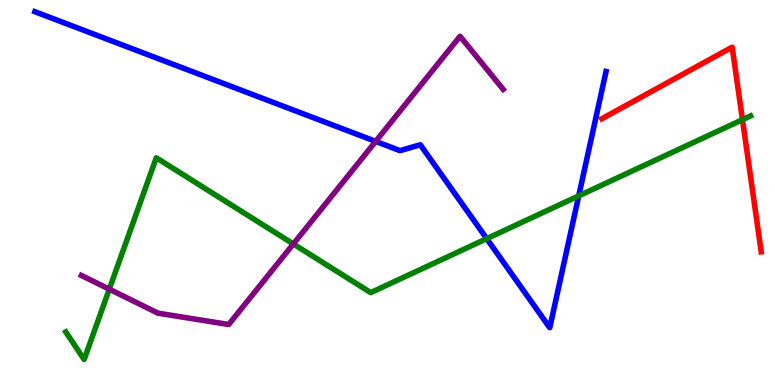[{'lines': ['blue', 'red'], 'intersections': []}, {'lines': ['green', 'red'], 'intersections': [{'x': 9.58, 'y': 6.89}]}, {'lines': ['purple', 'red'], 'intersections': []}, {'lines': ['blue', 'green'], 'intersections': [{'x': 6.28, 'y': 3.8}, {'x': 7.47, 'y': 4.91}]}, {'lines': ['blue', 'purple'], 'intersections': [{'x': 4.85, 'y': 6.33}]}, {'lines': ['green', 'purple'], 'intersections': [{'x': 1.41, 'y': 2.49}, {'x': 3.79, 'y': 3.66}]}]